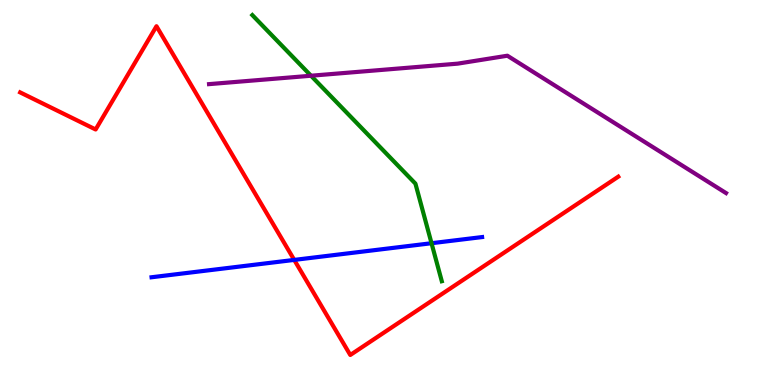[{'lines': ['blue', 'red'], 'intersections': [{'x': 3.8, 'y': 3.25}]}, {'lines': ['green', 'red'], 'intersections': []}, {'lines': ['purple', 'red'], 'intersections': []}, {'lines': ['blue', 'green'], 'intersections': [{'x': 5.57, 'y': 3.68}]}, {'lines': ['blue', 'purple'], 'intersections': []}, {'lines': ['green', 'purple'], 'intersections': [{'x': 4.01, 'y': 8.03}]}]